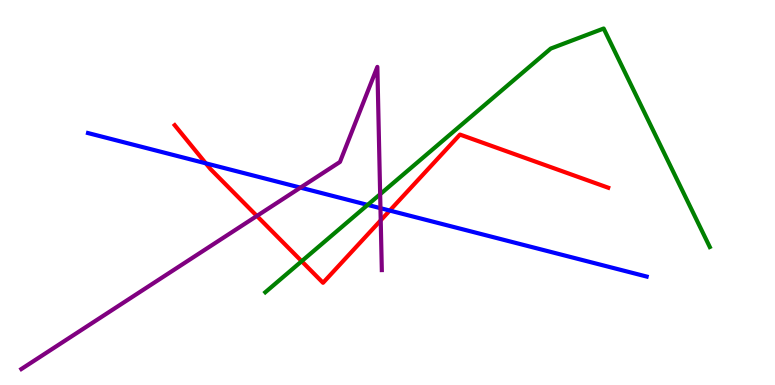[{'lines': ['blue', 'red'], 'intersections': [{'x': 2.66, 'y': 5.76}, {'x': 5.03, 'y': 4.53}]}, {'lines': ['green', 'red'], 'intersections': [{'x': 3.89, 'y': 3.22}]}, {'lines': ['purple', 'red'], 'intersections': [{'x': 3.31, 'y': 4.39}, {'x': 4.91, 'y': 4.28}]}, {'lines': ['blue', 'green'], 'intersections': [{'x': 4.74, 'y': 4.68}]}, {'lines': ['blue', 'purple'], 'intersections': [{'x': 3.88, 'y': 5.13}, {'x': 4.91, 'y': 4.59}]}, {'lines': ['green', 'purple'], 'intersections': [{'x': 4.91, 'y': 4.96}]}]